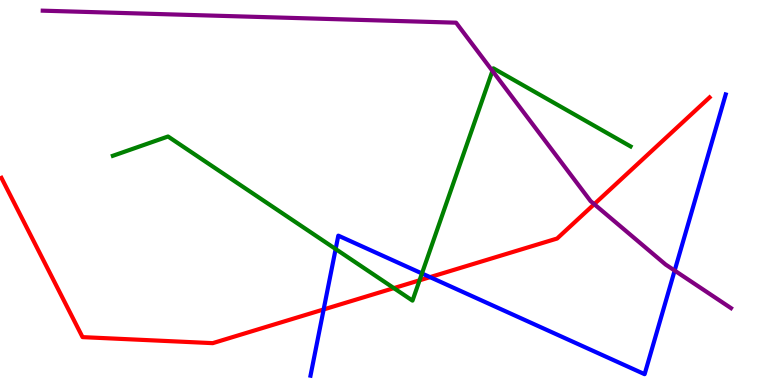[{'lines': ['blue', 'red'], 'intersections': [{'x': 4.18, 'y': 1.96}, {'x': 5.55, 'y': 2.8}]}, {'lines': ['green', 'red'], 'intersections': [{'x': 5.08, 'y': 2.52}, {'x': 5.41, 'y': 2.72}]}, {'lines': ['purple', 'red'], 'intersections': [{'x': 7.67, 'y': 4.7}]}, {'lines': ['blue', 'green'], 'intersections': [{'x': 4.33, 'y': 3.53}, {'x': 5.44, 'y': 2.9}]}, {'lines': ['blue', 'purple'], 'intersections': [{'x': 8.71, 'y': 2.97}]}, {'lines': ['green', 'purple'], 'intersections': [{'x': 6.35, 'y': 8.16}]}]